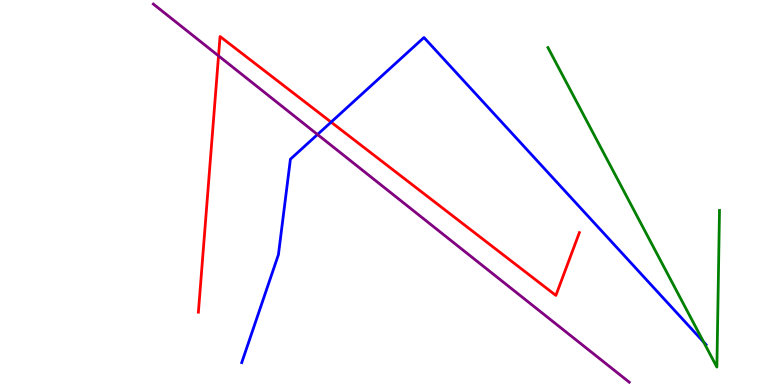[{'lines': ['blue', 'red'], 'intersections': [{'x': 4.27, 'y': 6.83}]}, {'lines': ['green', 'red'], 'intersections': []}, {'lines': ['purple', 'red'], 'intersections': [{'x': 2.82, 'y': 8.55}]}, {'lines': ['blue', 'green'], 'intersections': [{'x': 9.08, 'y': 1.12}]}, {'lines': ['blue', 'purple'], 'intersections': [{'x': 4.1, 'y': 6.51}]}, {'lines': ['green', 'purple'], 'intersections': []}]